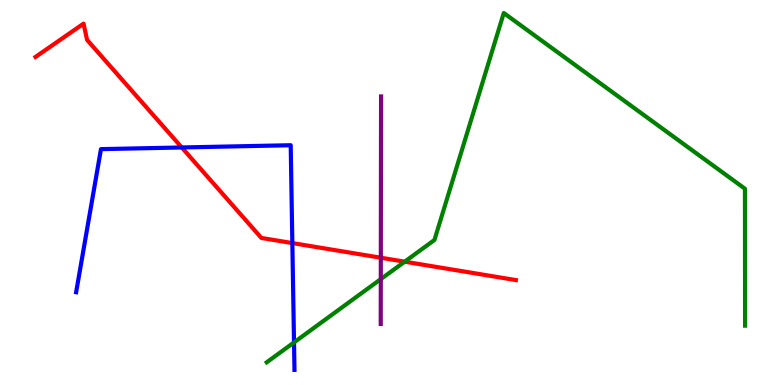[{'lines': ['blue', 'red'], 'intersections': [{'x': 2.35, 'y': 6.17}, {'x': 3.77, 'y': 3.69}]}, {'lines': ['green', 'red'], 'intersections': [{'x': 5.22, 'y': 3.2}]}, {'lines': ['purple', 'red'], 'intersections': [{'x': 4.91, 'y': 3.31}]}, {'lines': ['blue', 'green'], 'intersections': [{'x': 3.79, 'y': 1.11}]}, {'lines': ['blue', 'purple'], 'intersections': []}, {'lines': ['green', 'purple'], 'intersections': [{'x': 4.91, 'y': 2.75}]}]